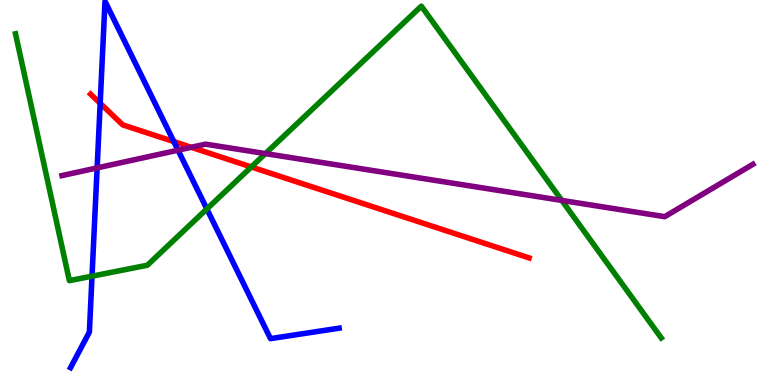[{'lines': ['blue', 'red'], 'intersections': [{'x': 1.29, 'y': 7.32}, {'x': 2.24, 'y': 6.32}]}, {'lines': ['green', 'red'], 'intersections': [{'x': 3.24, 'y': 5.66}]}, {'lines': ['purple', 'red'], 'intersections': [{'x': 2.47, 'y': 6.17}]}, {'lines': ['blue', 'green'], 'intersections': [{'x': 1.19, 'y': 2.83}, {'x': 2.67, 'y': 4.57}]}, {'lines': ['blue', 'purple'], 'intersections': [{'x': 1.25, 'y': 5.64}, {'x': 2.3, 'y': 6.1}]}, {'lines': ['green', 'purple'], 'intersections': [{'x': 3.42, 'y': 6.01}, {'x': 7.25, 'y': 4.79}]}]